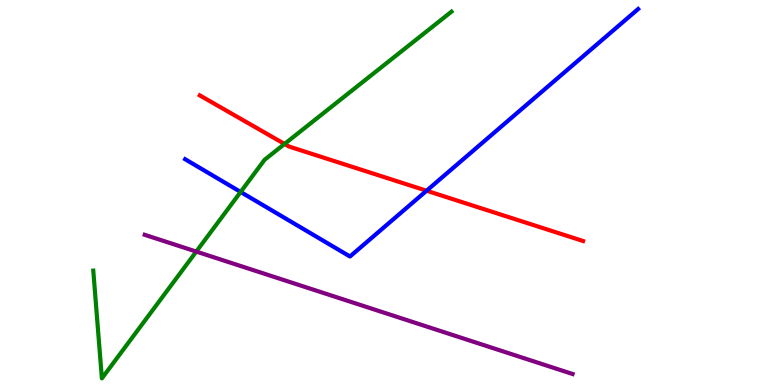[{'lines': ['blue', 'red'], 'intersections': [{'x': 5.5, 'y': 5.05}]}, {'lines': ['green', 'red'], 'intersections': [{'x': 3.67, 'y': 6.26}]}, {'lines': ['purple', 'red'], 'intersections': []}, {'lines': ['blue', 'green'], 'intersections': [{'x': 3.1, 'y': 5.01}]}, {'lines': ['blue', 'purple'], 'intersections': []}, {'lines': ['green', 'purple'], 'intersections': [{'x': 2.53, 'y': 3.47}]}]